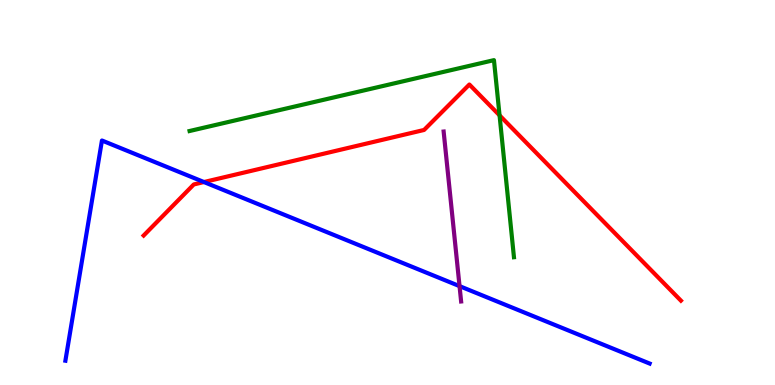[{'lines': ['blue', 'red'], 'intersections': [{'x': 2.63, 'y': 5.27}]}, {'lines': ['green', 'red'], 'intersections': [{'x': 6.45, 'y': 7.0}]}, {'lines': ['purple', 'red'], 'intersections': []}, {'lines': ['blue', 'green'], 'intersections': []}, {'lines': ['blue', 'purple'], 'intersections': [{'x': 5.93, 'y': 2.57}]}, {'lines': ['green', 'purple'], 'intersections': []}]